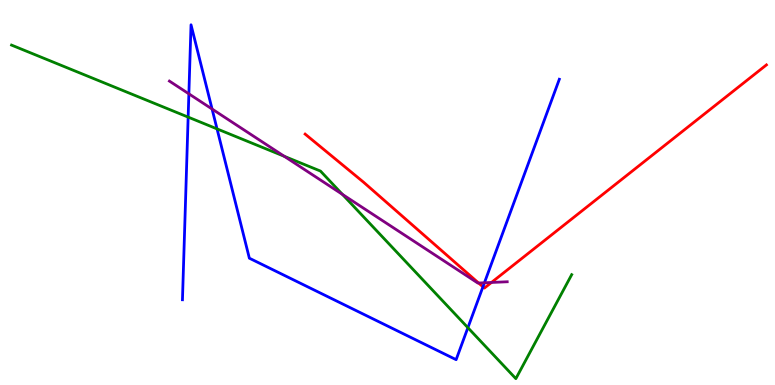[{'lines': ['blue', 'red'], 'intersections': [{'x': 6.23, 'y': 2.55}]}, {'lines': ['green', 'red'], 'intersections': []}, {'lines': ['purple', 'red'], 'intersections': [{'x': 6.18, 'y': 2.65}, {'x': 6.34, 'y': 2.66}]}, {'lines': ['blue', 'green'], 'intersections': [{'x': 2.43, 'y': 6.96}, {'x': 2.8, 'y': 6.65}, {'x': 6.04, 'y': 1.49}]}, {'lines': ['blue', 'purple'], 'intersections': [{'x': 2.44, 'y': 7.56}, {'x': 2.74, 'y': 7.17}, {'x': 6.25, 'y': 2.66}]}, {'lines': ['green', 'purple'], 'intersections': [{'x': 3.67, 'y': 5.94}, {'x': 4.42, 'y': 4.95}]}]